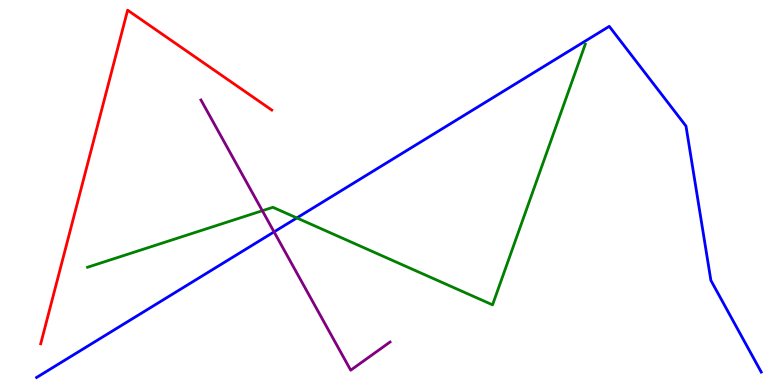[{'lines': ['blue', 'red'], 'intersections': []}, {'lines': ['green', 'red'], 'intersections': []}, {'lines': ['purple', 'red'], 'intersections': []}, {'lines': ['blue', 'green'], 'intersections': [{'x': 3.83, 'y': 4.34}]}, {'lines': ['blue', 'purple'], 'intersections': [{'x': 3.54, 'y': 3.98}]}, {'lines': ['green', 'purple'], 'intersections': [{'x': 3.38, 'y': 4.53}]}]